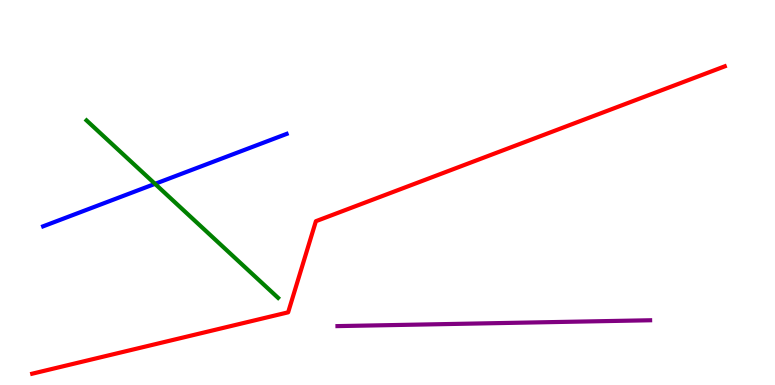[{'lines': ['blue', 'red'], 'intersections': []}, {'lines': ['green', 'red'], 'intersections': []}, {'lines': ['purple', 'red'], 'intersections': []}, {'lines': ['blue', 'green'], 'intersections': [{'x': 2.0, 'y': 5.22}]}, {'lines': ['blue', 'purple'], 'intersections': []}, {'lines': ['green', 'purple'], 'intersections': []}]